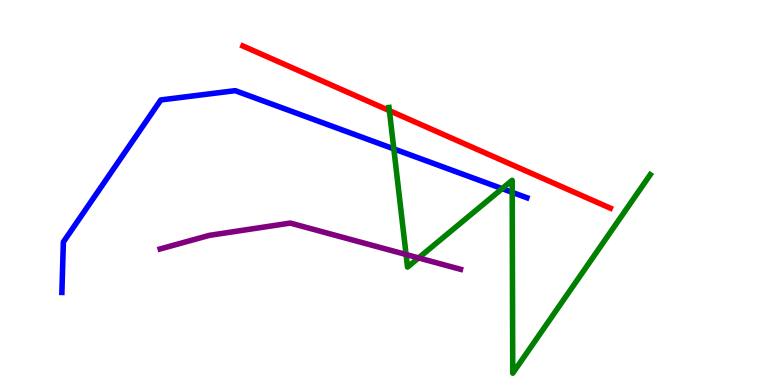[{'lines': ['blue', 'red'], 'intersections': []}, {'lines': ['green', 'red'], 'intersections': [{'x': 5.02, 'y': 7.13}]}, {'lines': ['purple', 'red'], 'intersections': []}, {'lines': ['blue', 'green'], 'intersections': [{'x': 5.08, 'y': 6.13}, {'x': 6.48, 'y': 5.1}, {'x': 6.61, 'y': 5.0}]}, {'lines': ['blue', 'purple'], 'intersections': []}, {'lines': ['green', 'purple'], 'intersections': [{'x': 5.24, 'y': 3.39}, {'x': 5.4, 'y': 3.3}]}]